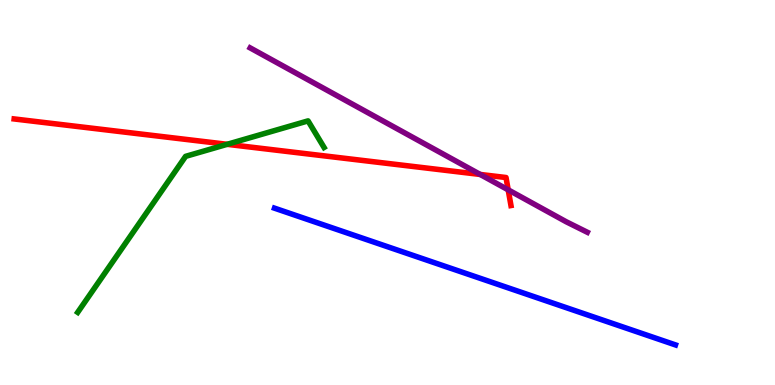[{'lines': ['blue', 'red'], 'intersections': []}, {'lines': ['green', 'red'], 'intersections': [{'x': 2.93, 'y': 6.25}]}, {'lines': ['purple', 'red'], 'intersections': [{'x': 6.2, 'y': 5.47}, {'x': 6.56, 'y': 5.07}]}, {'lines': ['blue', 'green'], 'intersections': []}, {'lines': ['blue', 'purple'], 'intersections': []}, {'lines': ['green', 'purple'], 'intersections': []}]